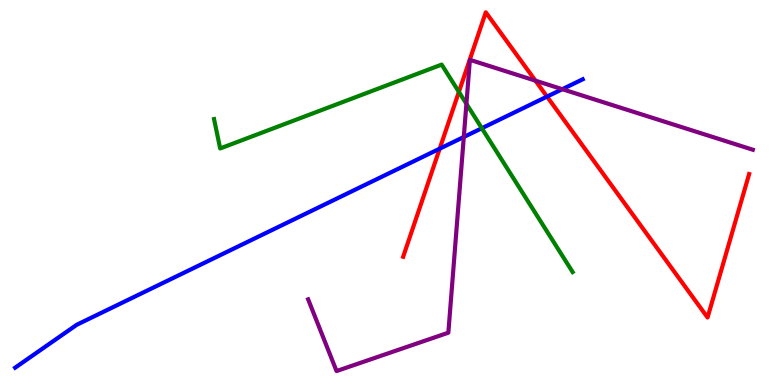[{'lines': ['blue', 'red'], 'intersections': [{'x': 5.67, 'y': 6.14}, {'x': 7.06, 'y': 7.49}]}, {'lines': ['green', 'red'], 'intersections': [{'x': 5.92, 'y': 7.61}]}, {'lines': ['purple', 'red'], 'intersections': [{'x': 6.91, 'y': 7.91}]}, {'lines': ['blue', 'green'], 'intersections': [{'x': 6.22, 'y': 6.67}]}, {'lines': ['blue', 'purple'], 'intersections': [{'x': 5.98, 'y': 6.44}, {'x': 7.26, 'y': 7.68}]}, {'lines': ['green', 'purple'], 'intersections': [{'x': 6.02, 'y': 7.3}]}]